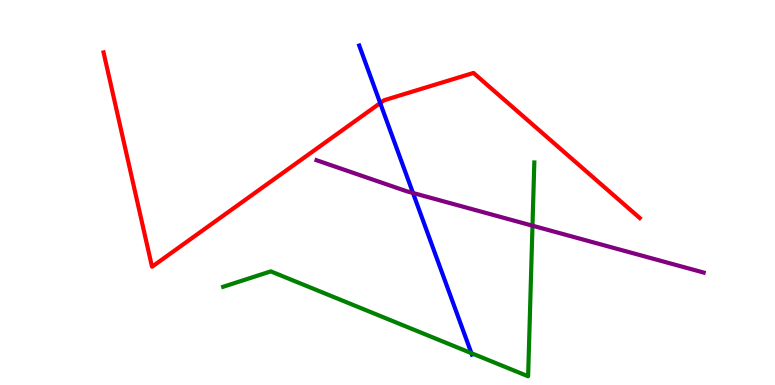[{'lines': ['blue', 'red'], 'intersections': [{'x': 4.91, 'y': 7.32}]}, {'lines': ['green', 'red'], 'intersections': []}, {'lines': ['purple', 'red'], 'intersections': []}, {'lines': ['blue', 'green'], 'intersections': [{'x': 6.08, 'y': 0.827}]}, {'lines': ['blue', 'purple'], 'intersections': [{'x': 5.33, 'y': 4.99}]}, {'lines': ['green', 'purple'], 'intersections': [{'x': 6.87, 'y': 4.14}]}]